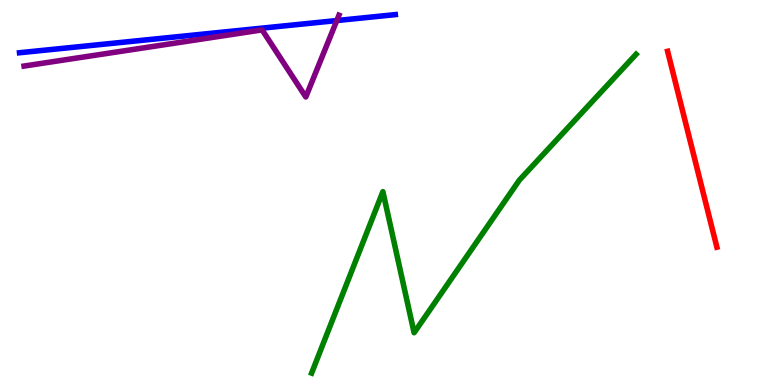[{'lines': ['blue', 'red'], 'intersections': []}, {'lines': ['green', 'red'], 'intersections': []}, {'lines': ['purple', 'red'], 'intersections': []}, {'lines': ['blue', 'green'], 'intersections': []}, {'lines': ['blue', 'purple'], 'intersections': [{'x': 4.35, 'y': 9.47}]}, {'lines': ['green', 'purple'], 'intersections': []}]